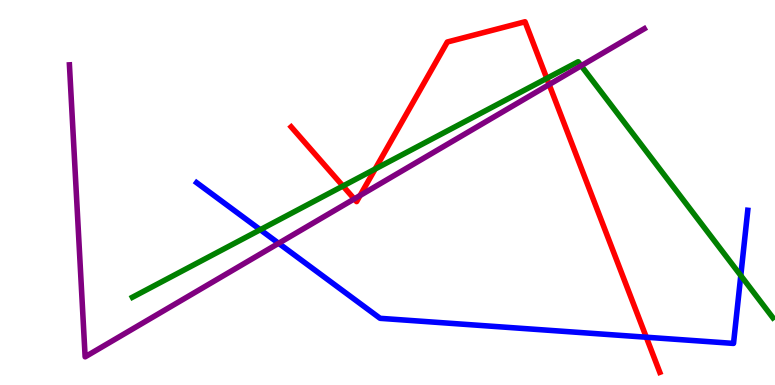[{'lines': ['blue', 'red'], 'intersections': [{'x': 8.34, 'y': 1.24}]}, {'lines': ['green', 'red'], 'intersections': [{'x': 4.43, 'y': 5.17}, {'x': 4.84, 'y': 5.61}, {'x': 7.06, 'y': 7.97}]}, {'lines': ['purple', 'red'], 'intersections': [{'x': 4.57, 'y': 4.83}, {'x': 4.65, 'y': 4.92}, {'x': 7.09, 'y': 7.8}]}, {'lines': ['blue', 'green'], 'intersections': [{'x': 3.36, 'y': 4.03}, {'x': 9.56, 'y': 2.84}]}, {'lines': ['blue', 'purple'], 'intersections': [{'x': 3.6, 'y': 3.68}]}, {'lines': ['green', 'purple'], 'intersections': [{'x': 7.5, 'y': 8.29}]}]